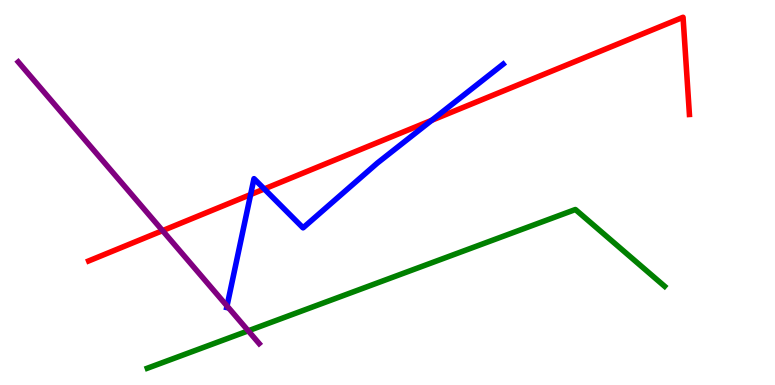[{'lines': ['blue', 'red'], 'intersections': [{'x': 3.23, 'y': 4.95}, {'x': 3.41, 'y': 5.09}, {'x': 5.57, 'y': 6.87}]}, {'lines': ['green', 'red'], 'intersections': []}, {'lines': ['purple', 'red'], 'intersections': [{'x': 2.1, 'y': 4.01}]}, {'lines': ['blue', 'green'], 'intersections': []}, {'lines': ['blue', 'purple'], 'intersections': [{'x': 2.93, 'y': 2.05}]}, {'lines': ['green', 'purple'], 'intersections': [{'x': 3.2, 'y': 1.41}]}]